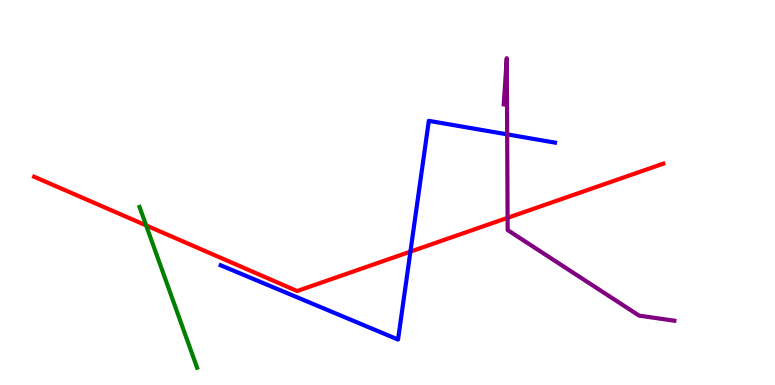[{'lines': ['blue', 'red'], 'intersections': [{'x': 5.3, 'y': 3.46}]}, {'lines': ['green', 'red'], 'intersections': [{'x': 1.89, 'y': 4.14}]}, {'lines': ['purple', 'red'], 'intersections': [{'x': 6.55, 'y': 4.34}]}, {'lines': ['blue', 'green'], 'intersections': []}, {'lines': ['blue', 'purple'], 'intersections': [{'x': 6.54, 'y': 6.51}]}, {'lines': ['green', 'purple'], 'intersections': []}]